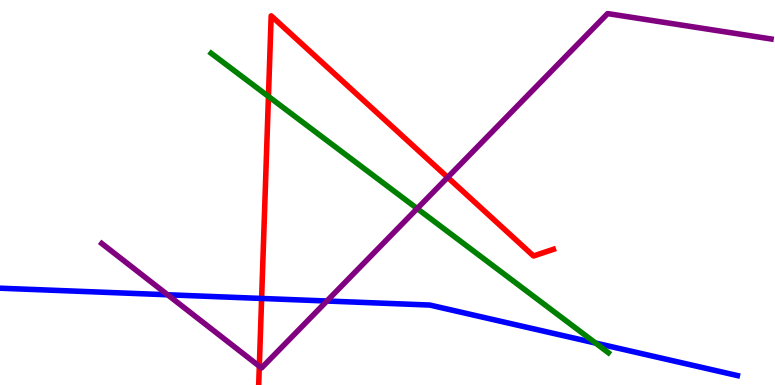[{'lines': ['blue', 'red'], 'intersections': [{'x': 3.38, 'y': 2.25}]}, {'lines': ['green', 'red'], 'intersections': [{'x': 3.46, 'y': 7.49}]}, {'lines': ['purple', 'red'], 'intersections': [{'x': 3.35, 'y': 0.488}, {'x': 5.78, 'y': 5.39}]}, {'lines': ['blue', 'green'], 'intersections': [{'x': 7.68, 'y': 1.09}]}, {'lines': ['blue', 'purple'], 'intersections': [{'x': 2.16, 'y': 2.34}, {'x': 4.22, 'y': 2.18}]}, {'lines': ['green', 'purple'], 'intersections': [{'x': 5.38, 'y': 4.58}]}]